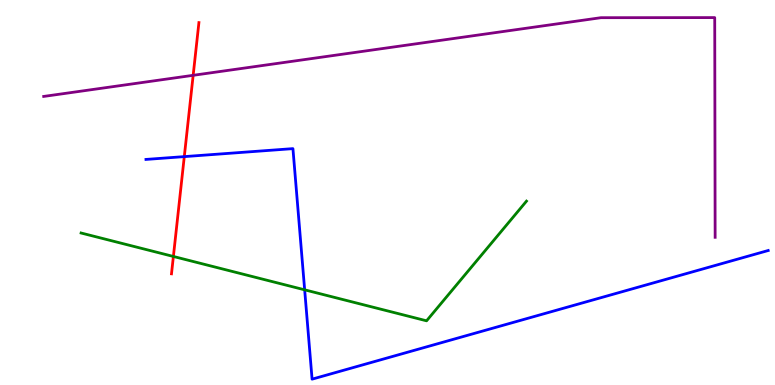[{'lines': ['blue', 'red'], 'intersections': [{'x': 2.38, 'y': 5.93}]}, {'lines': ['green', 'red'], 'intersections': [{'x': 2.24, 'y': 3.34}]}, {'lines': ['purple', 'red'], 'intersections': [{'x': 2.49, 'y': 8.04}]}, {'lines': ['blue', 'green'], 'intersections': [{'x': 3.93, 'y': 2.47}]}, {'lines': ['blue', 'purple'], 'intersections': []}, {'lines': ['green', 'purple'], 'intersections': []}]